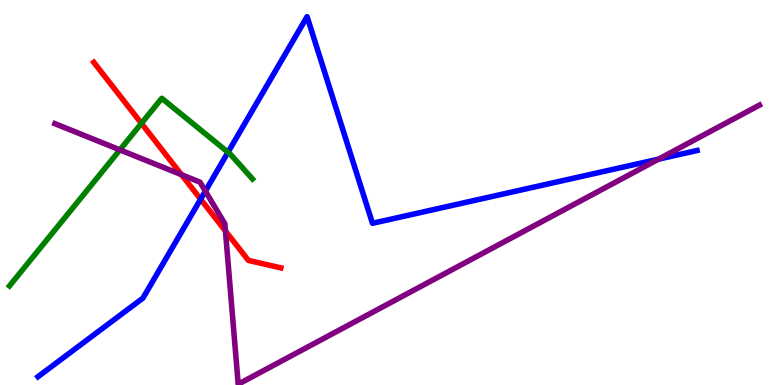[{'lines': ['blue', 'red'], 'intersections': [{'x': 2.59, 'y': 4.83}]}, {'lines': ['green', 'red'], 'intersections': [{'x': 1.82, 'y': 6.8}]}, {'lines': ['purple', 'red'], 'intersections': [{'x': 2.34, 'y': 5.46}, {'x': 2.91, 'y': 4.0}]}, {'lines': ['blue', 'green'], 'intersections': [{'x': 2.94, 'y': 6.05}]}, {'lines': ['blue', 'purple'], 'intersections': [{'x': 2.65, 'y': 5.04}, {'x': 8.5, 'y': 5.87}]}, {'lines': ['green', 'purple'], 'intersections': [{'x': 1.55, 'y': 6.11}]}]